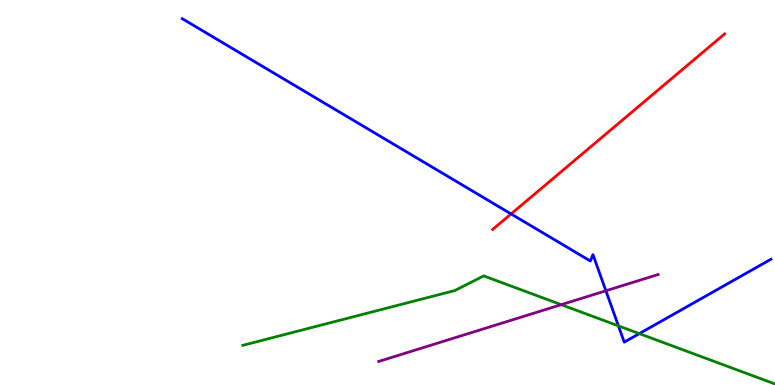[{'lines': ['blue', 'red'], 'intersections': [{'x': 6.59, 'y': 4.44}]}, {'lines': ['green', 'red'], 'intersections': []}, {'lines': ['purple', 'red'], 'intersections': []}, {'lines': ['blue', 'green'], 'intersections': [{'x': 7.98, 'y': 1.54}, {'x': 8.25, 'y': 1.33}]}, {'lines': ['blue', 'purple'], 'intersections': [{'x': 7.82, 'y': 2.45}]}, {'lines': ['green', 'purple'], 'intersections': [{'x': 7.24, 'y': 2.09}]}]